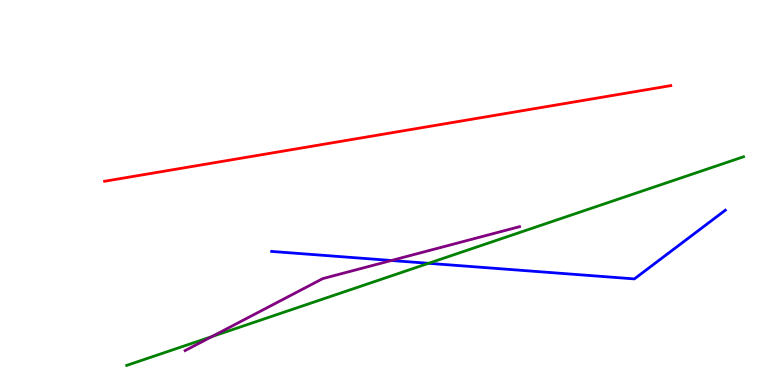[{'lines': ['blue', 'red'], 'intersections': []}, {'lines': ['green', 'red'], 'intersections': []}, {'lines': ['purple', 'red'], 'intersections': []}, {'lines': ['blue', 'green'], 'intersections': [{'x': 5.53, 'y': 3.16}]}, {'lines': ['blue', 'purple'], 'intersections': [{'x': 5.05, 'y': 3.23}]}, {'lines': ['green', 'purple'], 'intersections': [{'x': 2.73, 'y': 1.26}]}]